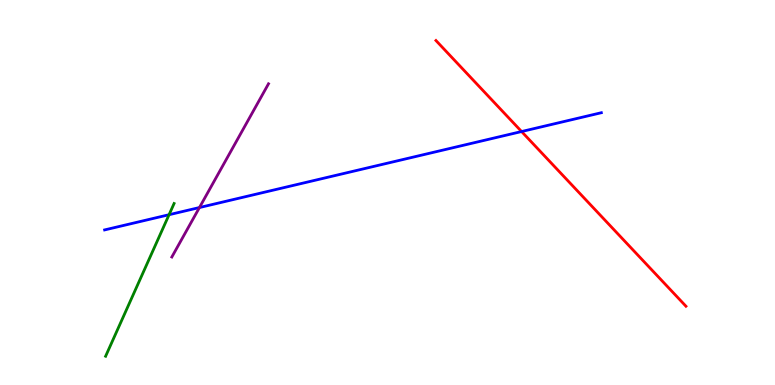[{'lines': ['blue', 'red'], 'intersections': [{'x': 6.73, 'y': 6.58}]}, {'lines': ['green', 'red'], 'intersections': []}, {'lines': ['purple', 'red'], 'intersections': []}, {'lines': ['blue', 'green'], 'intersections': [{'x': 2.18, 'y': 4.42}]}, {'lines': ['blue', 'purple'], 'intersections': [{'x': 2.57, 'y': 4.61}]}, {'lines': ['green', 'purple'], 'intersections': []}]